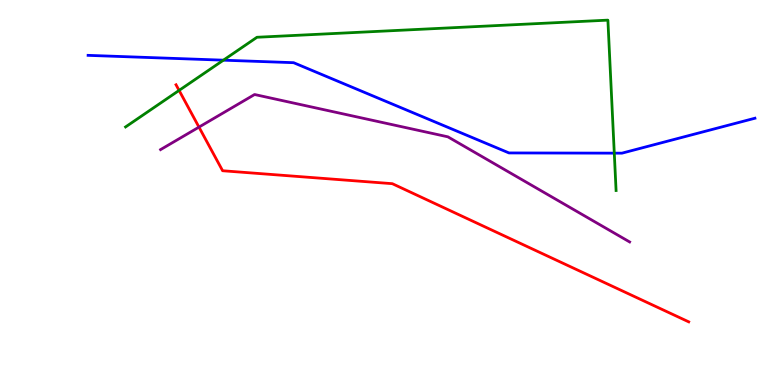[{'lines': ['blue', 'red'], 'intersections': []}, {'lines': ['green', 'red'], 'intersections': [{'x': 2.31, 'y': 7.65}]}, {'lines': ['purple', 'red'], 'intersections': [{'x': 2.57, 'y': 6.7}]}, {'lines': ['blue', 'green'], 'intersections': [{'x': 2.88, 'y': 8.44}, {'x': 7.93, 'y': 6.02}]}, {'lines': ['blue', 'purple'], 'intersections': []}, {'lines': ['green', 'purple'], 'intersections': []}]